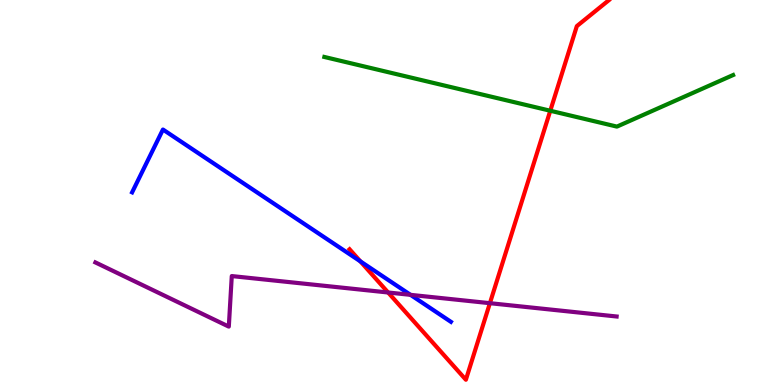[{'lines': ['blue', 'red'], 'intersections': [{'x': 4.65, 'y': 3.21}]}, {'lines': ['green', 'red'], 'intersections': [{'x': 7.1, 'y': 7.12}]}, {'lines': ['purple', 'red'], 'intersections': [{'x': 5.01, 'y': 2.4}, {'x': 6.32, 'y': 2.13}]}, {'lines': ['blue', 'green'], 'intersections': []}, {'lines': ['blue', 'purple'], 'intersections': [{'x': 5.3, 'y': 2.34}]}, {'lines': ['green', 'purple'], 'intersections': []}]